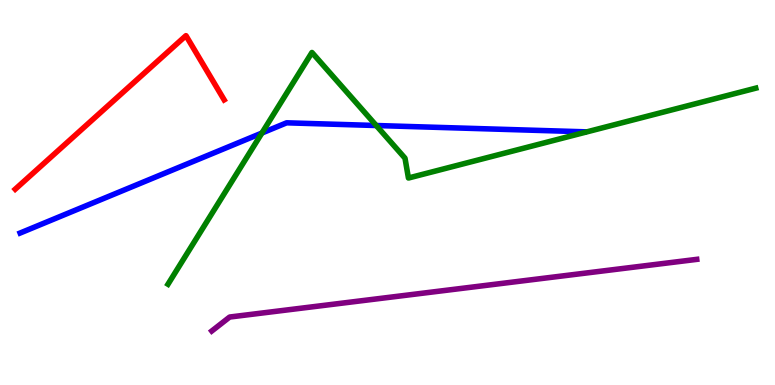[{'lines': ['blue', 'red'], 'intersections': []}, {'lines': ['green', 'red'], 'intersections': []}, {'lines': ['purple', 'red'], 'intersections': []}, {'lines': ['blue', 'green'], 'intersections': [{'x': 3.38, 'y': 6.54}, {'x': 4.85, 'y': 6.74}]}, {'lines': ['blue', 'purple'], 'intersections': []}, {'lines': ['green', 'purple'], 'intersections': []}]